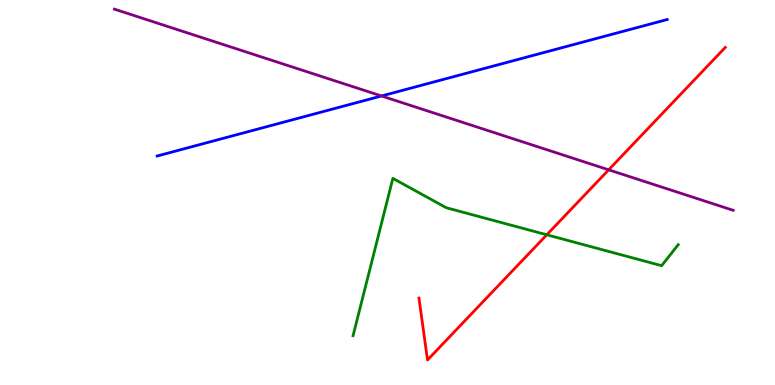[{'lines': ['blue', 'red'], 'intersections': []}, {'lines': ['green', 'red'], 'intersections': [{'x': 7.06, 'y': 3.9}]}, {'lines': ['purple', 'red'], 'intersections': [{'x': 7.85, 'y': 5.59}]}, {'lines': ['blue', 'green'], 'intersections': []}, {'lines': ['blue', 'purple'], 'intersections': [{'x': 4.92, 'y': 7.51}]}, {'lines': ['green', 'purple'], 'intersections': []}]